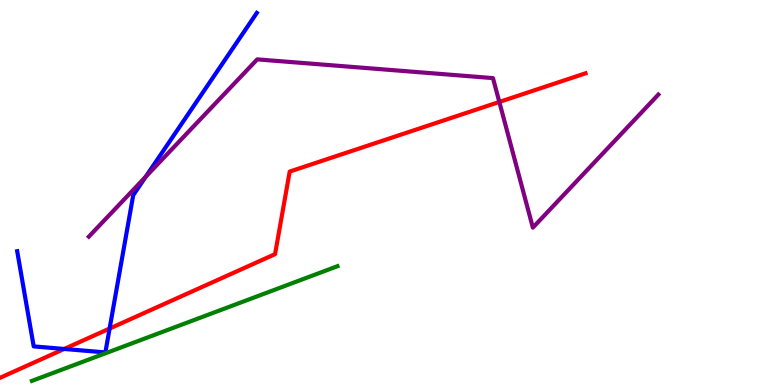[{'lines': ['blue', 'red'], 'intersections': [{'x': 0.828, 'y': 0.936}, {'x': 1.41, 'y': 1.47}]}, {'lines': ['green', 'red'], 'intersections': []}, {'lines': ['purple', 'red'], 'intersections': [{'x': 6.44, 'y': 7.35}]}, {'lines': ['blue', 'green'], 'intersections': []}, {'lines': ['blue', 'purple'], 'intersections': [{'x': 1.88, 'y': 5.41}]}, {'lines': ['green', 'purple'], 'intersections': []}]